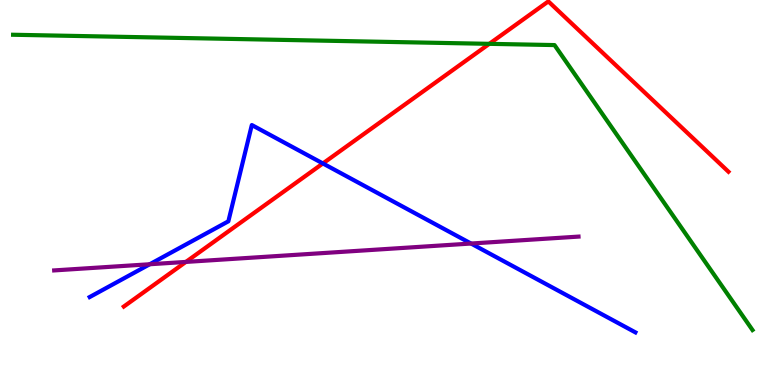[{'lines': ['blue', 'red'], 'intersections': [{'x': 4.17, 'y': 5.75}]}, {'lines': ['green', 'red'], 'intersections': [{'x': 6.31, 'y': 8.86}]}, {'lines': ['purple', 'red'], 'intersections': [{'x': 2.4, 'y': 3.2}]}, {'lines': ['blue', 'green'], 'intersections': []}, {'lines': ['blue', 'purple'], 'intersections': [{'x': 1.93, 'y': 3.14}, {'x': 6.08, 'y': 3.67}]}, {'lines': ['green', 'purple'], 'intersections': []}]